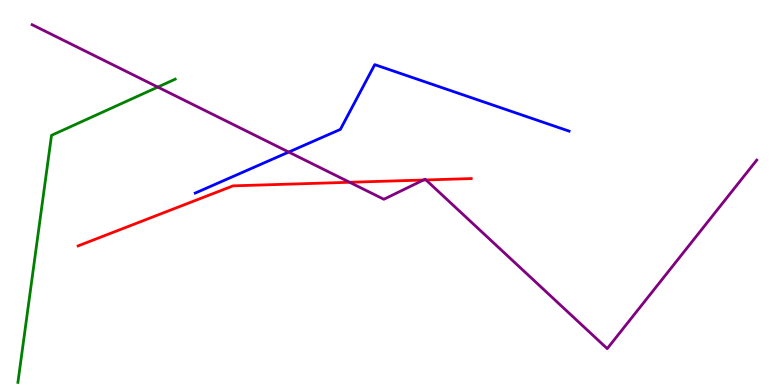[{'lines': ['blue', 'red'], 'intersections': []}, {'lines': ['green', 'red'], 'intersections': []}, {'lines': ['purple', 'red'], 'intersections': [{'x': 4.51, 'y': 5.27}, {'x': 5.46, 'y': 5.32}, {'x': 5.5, 'y': 5.33}]}, {'lines': ['blue', 'green'], 'intersections': []}, {'lines': ['blue', 'purple'], 'intersections': [{'x': 3.73, 'y': 6.05}]}, {'lines': ['green', 'purple'], 'intersections': [{'x': 2.04, 'y': 7.74}]}]